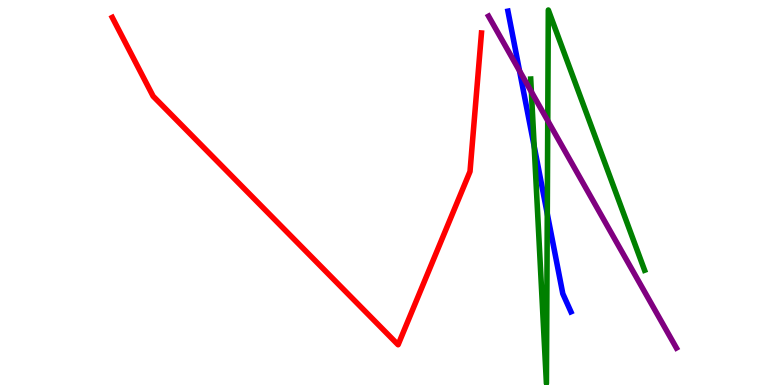[{'lines': ['blue', 'red'], 'intersections': []}, {'lines': ['green', 'red'], 'intersections': []}, {'lines': ['purple', 'red'], 'intersections': []}, {'lines': ['blue', 'green'], 'intersections': [{'x': 6.89, 'y': 6.2}, {'x': 7.06, 'y': 4.45}]}, {'lines': ['blue', 'purple'], 'intersections': [{'x': 6.7, 'y': 8.16}]}, {'lines': ['green', 'purple'], 'intersections': [{'x': 6.86, 'y': 7.62}, {'x': 7.07, 'y': 6.86}]}]